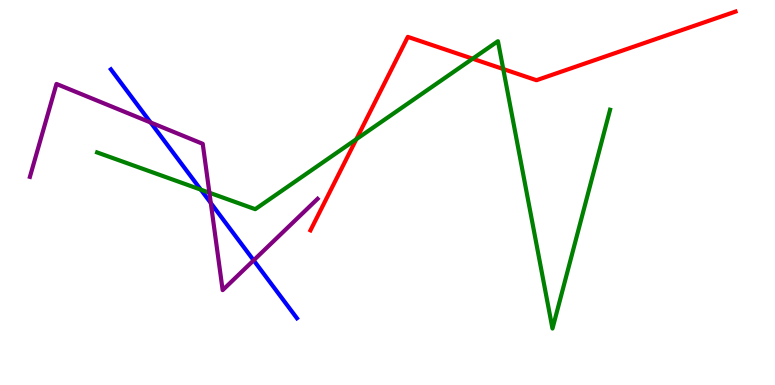[{'lines': ['blue', 'red'], 'intersections': []}, {'lines': ['green', 'red'], 'intersections': [{'x': 4.6, 'y': 6.38}, {'x': 6.1, 'y': 8.47}, {'x': 6.49, 'y': 8.21}]}, {'lines': ['purple', 'red'], 'intersections': []}, {'lines': ['blue', 'green'], 'intersections': [{'x': 2.59, 'y': 5.07}]}, {'lines': ['blue', 'purple'], 'intersections': [{'x': 1.94, 'y': 6.82}, {'x': 2.72, 'y': 4.73}, {'x': 3.27, 'y': 3.24}]}, {'lines': ['green', 'purple'], 'intersections': [{'x': 2.7, 'y': 4.99}]}]